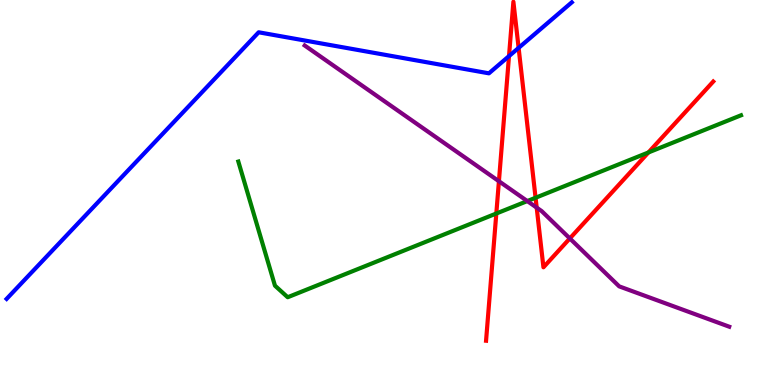[{'lines': ['blue', 'red'], 'intersections': [{'x': 6.57, 'y': 8.54}, {'x': 6.69, 'y': 8.76}]}, {'lines': ['green', 'red'], 'intersections': [{'x': 6.4, 'y': 4.45}, {'x': 6.91, 'y': 4.86}, {'x': 8.37, 'y': 6.04}]}, {'lines': ['purple', 'red'], 'intersections': [{'x': 6.44, 'y': 5.29}, {'x': 6.93, 'y': 4.61}, {'x': 7.35, 'y': 3.81}]}, {'lines': ['blue', 'green'], 'intersections': []}, {'lines': ['blue', 'purple'], 'intersections': []}, {'lines': ['green', 'purple'], 'intersections': [{'x': 6.8, 'y': 4.78}]}]